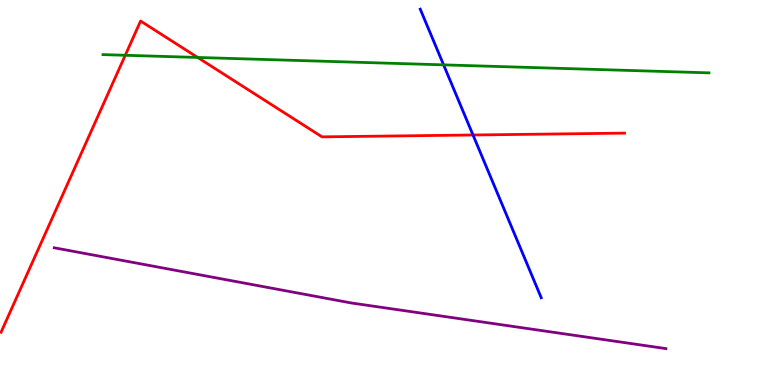[{'lines': ['blue', 'red'], 'intersections': [{'x': 6.1, 'y': 6.49}]}, {'lines': ['green', 'red'], 'intersections': [{'x': 1.62, 'y': 8.56}, {'x': 2.55, 'y': 8.51}]}, {'lines': ['purple', 'red'], 'intersections': []}, {'lines': ['blue', 'green'], 'intersections': [{'x': 5.72, 'y': 8.32}]}, {'lines': ['blue', 'purple'], 'intersections': []}, {'lines': ['green', 'purple'], 'intersections': []}]